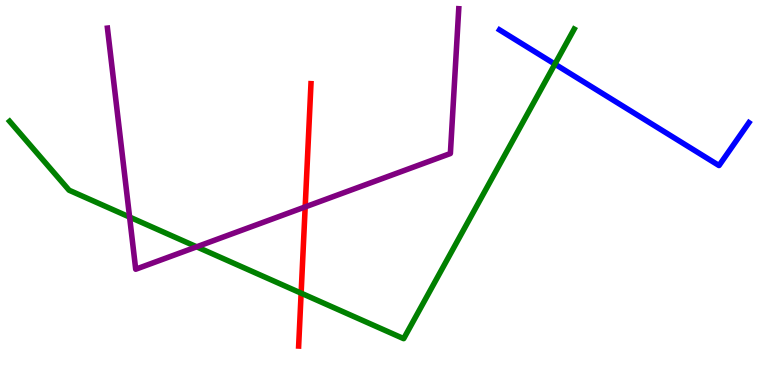[{'lines': ['blue', 'red'], 'intersections': []}, {'lines': ['green', 'red'], 'intersections': [{'x': 3.89, 'y': 2.39}]}, {'lines': ['purple', 'red'], 'intersections': [{'x': 3.94, 'y': 4.63}]}, {'lines': ['blue', 'green'], 'intersections': [{'x': 7.16, 'y': 8.33}]}, {'lines': ['blue', 'purple'], 'intersections': []}, {'lines': ['green', 'purple'], 'intersections': [{'x': 1.67, 'y': 4.36}, {'x': 2.54, 'y': 3.59}]}]